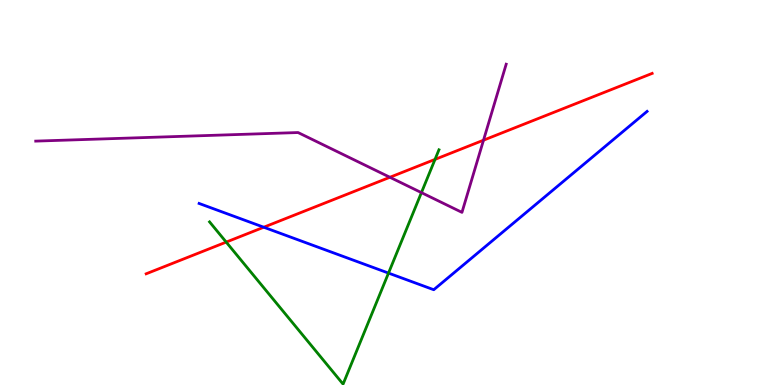[{'lines': ['blue', 'red'], 'intersections': [{'x': 3.4, 'y': 4.1}]}, {'lines': ['green', 'red'], 'intersections': [{'x': 2.92, 'y': 3.71}, {'x': 5.61, 'y': 5.86}]}, {'lines': ['purple', 'red'], 'intersections': [{'x': 5.03, 'y': 5.4}, {'x': 6.24, 'y': 6.36}]}, {'lines': ['blue', 'green'], 'intersections': [{'x': 5.01, 'y': 2.91}]}, {'lines': ['blue', 'purple'], 'intersections': []}, {'lines': ['green', 'purple'], 'intersections': [{'x': 5.44, 'y': 5.0}]}]